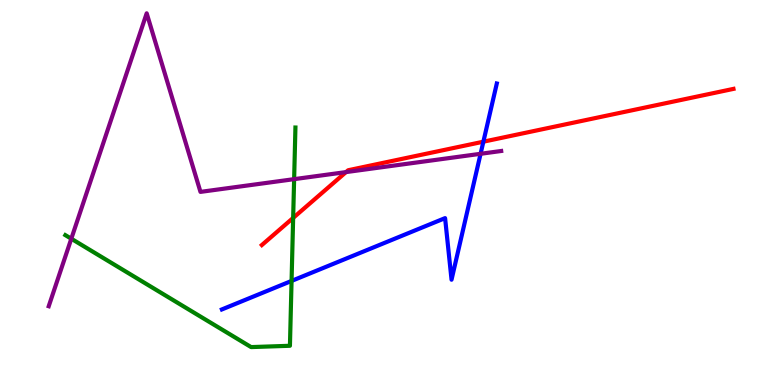[{'lines': ['blue', 'red'], 'intersections': [{'x': 6.24, 'y': 6.32}]}, {'lines': ['green', 'red'], 'intersections': [{'x': 3.78, 'y': 4.34}]}, {'lines': ['purple', 'red'], 'intersections': [{'x': 4.46, 'y': 5.53}]}, {'lines': ['blue', 'green'], 'intersections': [{'x': 3.76, 'y': 2.7}]}, {'lines': ['blue', 'purple'], 'intersections': [{'x': 6.2, 'y': 6.01}]}, {'lines': ['green', 'purple'], 'intersections': [{'x': 0.92, 'y': 3.8}, {'x': 3.8, 'y': 5.35}]}]